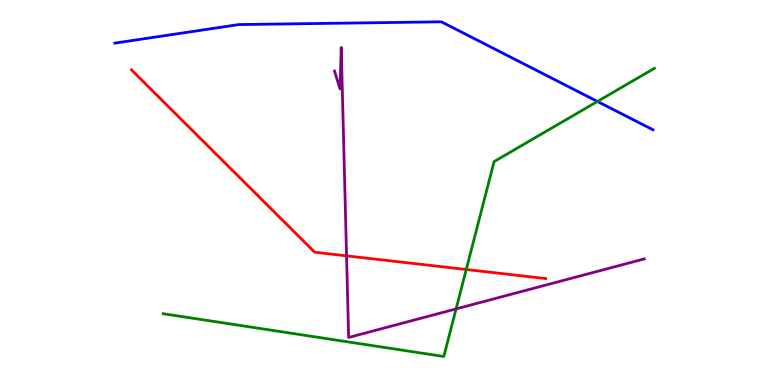[{'lines': ['blue', 'red'], 'intersections': []}, {'lines': ['green', 'red'], 'intersections': [{'x': 6.02, 'y': 3.0}]}, {'lines': ['purple', 'red'], 'intersections': [{'x': 4.47, 'y': 3.35}]}, {'lines': ['blue', 'green'], 'intersections': [{'x': 7.71, 'y': 7.36}]}, {'lines': ['blue', 'purple'], 'intersections': []}, {'lines': ['green', 'purple'], 'intersections': [{'x': 5.88, 'y': 1.98}]}]